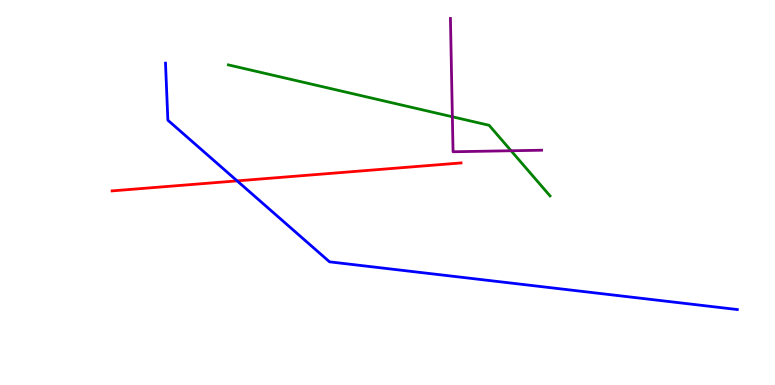[{'lines': ['blue', 'red'], 'intersections': [{'x': 3.06, 'y': 5.3}]}, {'lines': ['green', 'red'], 'intersections': []}, {'lines': ['purple', 'red'], 'intersections': []}, {'lines': ['blue', 'green'], 'intersections': []}, {'lines': ['blue', 'purple'], 'intersections': []}, {'lines': ['green', 'purple'], 'intersections': [{'x': 5.84, 'y': 6.97}, {'x': 6.59, 'y': 6.08}]}]